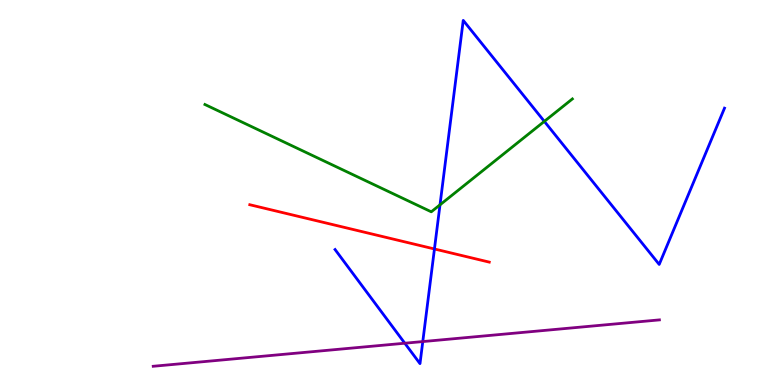[{'lines': ['blue', 'red'], 'intersections': [{'x': 5.61, 'y': 3.53}]}, {'lines': ['green', 'red'], 'intersections': []}, {'lines': ['purple', 'red'], 'intersections': []}, {'lines': ['blue', 'green'], 'intersections': [{'x': 5.68, 'y': 4.68}, {'x': 7.02, 'y': 6.85}]}, {'lines': ['blue', 'purple'], 'intersections': [{'x': 5.22, 'y': 1.09}, {'x': 5.46, 'y': 1.13}]}, {'lines': ['green', 'purple'], 'intersections': []}]